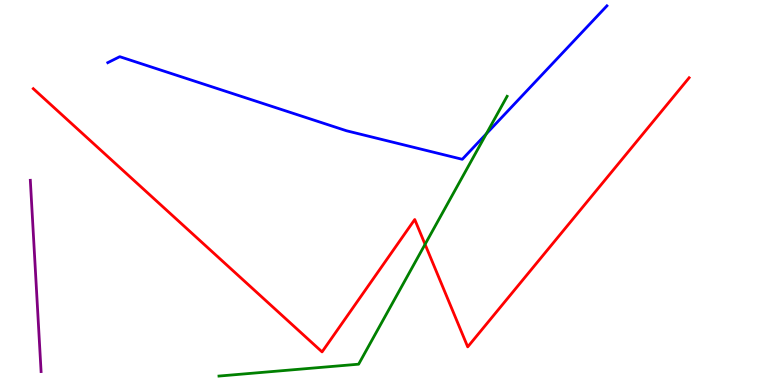[{'lines': ['blue', 'red'], 'intersections': []}, {'lines': ['green', 'red'], 'intersections': [{'x': 5.48, 'y': 3.65}]}, {'lines': ['purple', 'red'], 'intersections': []}, {'lines': ['blue', 'green'], 'intersections': [{'x': 6.28, 'y': 6.53}]}, {'lines': ['blue', 'purple'], 'intersections': []}, {'lines': ['green', 'purple'], 'intersections': []}]